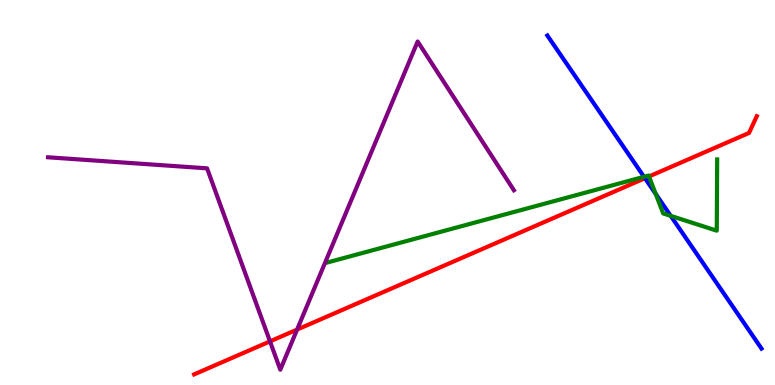[{'lines': ['blue', 'red'], 'intersections': [{'x': 8.32, 'y': 5.37}]}, {'lines': ['green', 'red'], 'intersections': [{'x': 8.37, 'y': 5.42}]}, {'lines': ['purple', 'red'], 'intersections': [{'x': 3.48, 'y': 1.13}, {'x': 3.83, 'y': 1.44}]}, {'lines': ['blue', 'green'], 'intersections': [{'x': 8.31, 'y': 5.41}, {'x': 8.46, 'y': 4.96}, {'x': 8.65, 'y': 4.39}]}, {'lines': ['blue', 'purple'], 'intersections': []}, {'lines': ['green', 'purple'], 'intersections': []}]